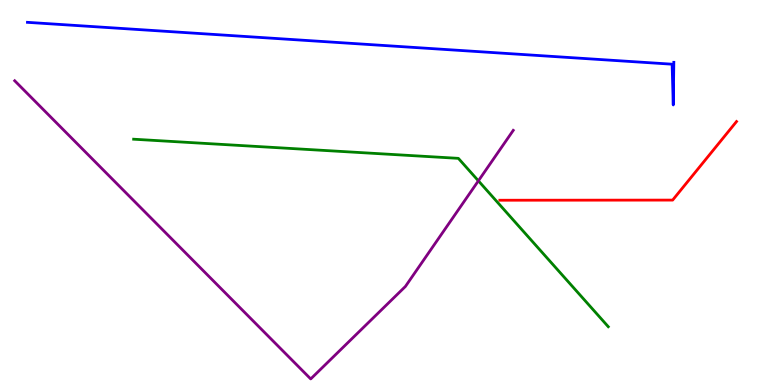[{'lines': ['blue', 'red'], 'intersections': []}, {'lines': ['green', 'red'], 'intersections': []}, {'lines': ['purple', 'red'], 'intersections': []}, {'lines': ['blue', 'green'], 'intersections': []}, {'lines': ['blue', 'purple'], 'intersections': []}, {'lines': ['green', 'purple'], 'intersections': [{'x': 6.17, 'y': 5.3}]}]